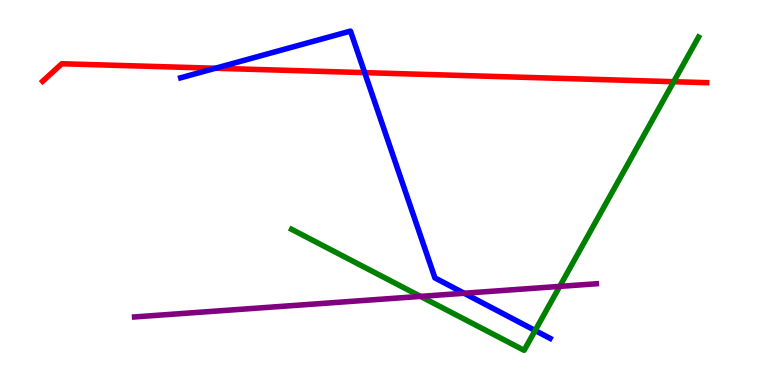[{'lines': ['blue', 'red'], 'intersections': [{'x': 2.78, 'y': 8.23}, {'x': 4.71, 'y': 8.11}]}, {'lines': ['green', 'red'], 'intersections': [{'x': 8.69, 'y': 7.88}]}, {'lines': ['purple', 'red'], 'intersections': []}, {'lines': ['blue', 'green'], 'intersections': [{'x': 6.91, 'y': 1.42}]}, {'lines': ['blue', 'purple'], 'intersections': [{'x': 5.99, 'y': 2.38}]}, {'lines': ['green', 'purple'], 'intersections': [{'x': 5.43, 'y': 2.3}, {'x': 7.22, 'y': 2.56}]}]